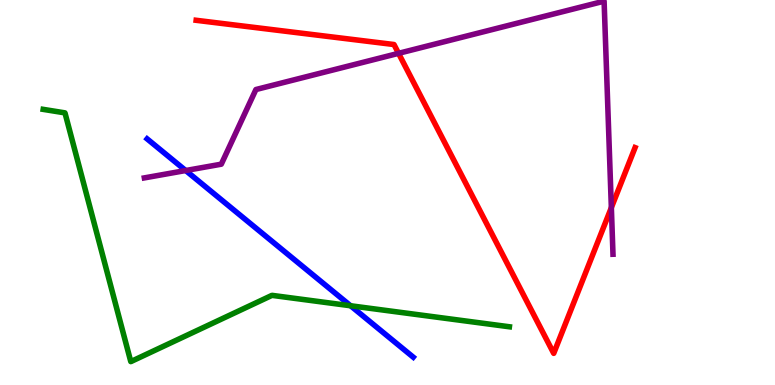[{'lines': ['blue', 'red'], 'intersections': []}, {'lines': ['green', 'red'], 'intersections': []}, {'lines': ['purple', 'red'], 'intersections': [{'x': 5.14, 'y': 8.61}, {'x': 7.89, 'y': 4.61}]}, {'lines': ['blue', 'green'], 'intersections': [{'x': 4.52, 'y': 2.06}]}, {'lines': ['blue', 'purple'], 'intersections': [{'x': 2.4, 'y': 5.57}]}, {'lines': ['green', 'purple'], 'intersections': []}]